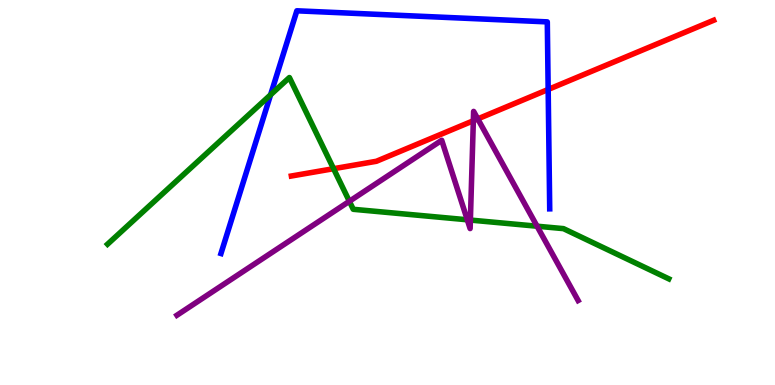[{'lines': ['blue', 'red'], 'intersections': [{'x': 7.07, 'y': 7.68}]}, {'lines': ['green', 'red'], 'intersections': [{'x': 4.3, 'y': 5.62}]}, {'lines': ['purple', 'red'], 'intersections': [{'x': 6.11, 'y': 6.86}, {'x': 6.16, 'y': 6.91}]}, {'lines': ['blue', 'green'], 'intersections': [{'x': 3.49, 'y': 7.54}]}, {'lines': ['blue', 'purple'], 'intersections': []}, {'lines': ['green', 'purple'], 'intersections': [{'x': 4.51, 'y': 4.77}, {'x': 6.03, 'y': 4.29}, {'x': 6.07, 'y': 4.28}, {'x': 6.93, 'y': 4.12}]}]